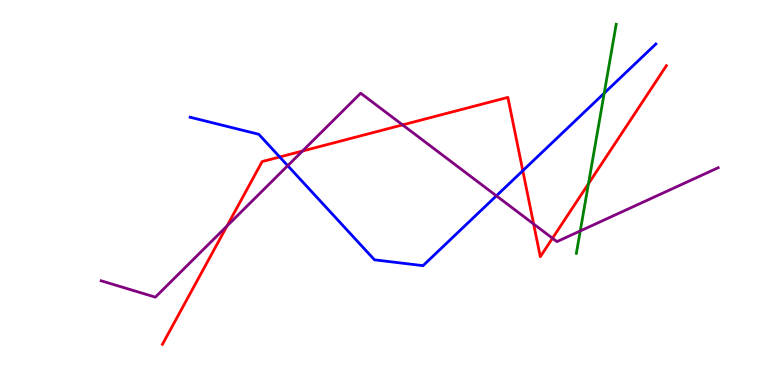[{'lines': ['blue', 'red'], 'intersections': [{'x': 3.61, 'y': 5.92}, {'x': 6.75, 'y': 5.57}]}, {'lines': ['green', 'red'], 'intersections': [{'x': 7.59, 'y': 5.23}]}, {'lines': ['purple', 'red'], 'intersections': [{'x': 2.93, 'y': 4.13}, {'x': 3.9, 'y': 6.08}, {'x': 5.19, 'y': 6.76}, {'x': 6.89, 'y': 4.18}, {'x': 7.13, 'y': 3.81}]}, {'lines': ['blue', 'green'], 'intersections': [{'x': 7.8, 'y': 7.58}]}, {'lines': ['blue', 'purple'], 'intersections': [{'x': 3.71, 'y': 5.7}, {'x': 6.4, 'y': 4.91}]}, {'lines': ['green', 'purple'], 'intersections': [{'x': 7.49, 'y': 4.0}]}]